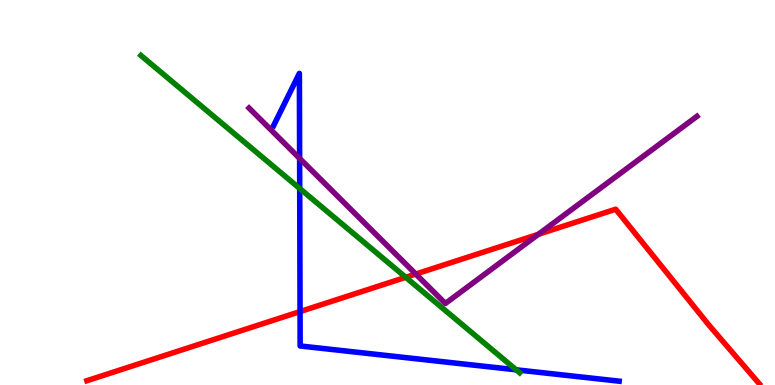[{'lines': ['blue', 'red'], 'intersections': [{'x': 3.87, 'y': 1.91}]}, {'lines': ['green', 'red'], 'intersections': [{'x': 5.24, 'y': 2.8}]}, {'lines': ['purple', 'red'], 'intersections': [{'x': 5.37, 'y': 2.88}, {'x': 6.95, 'y': 3.91}]}, {'lines': ['blue', 'green'], 'intersections': [{'x': 3.87, 'y': 5.1}, {'x': 6.66, 'y': 0.395}]}, {'lines': ['blue', 'purple'], 'intersections': [{'x': 3.87, 'y': 5.89}]}, {'lines': ['green', 'purple'], 'intersections': []}]